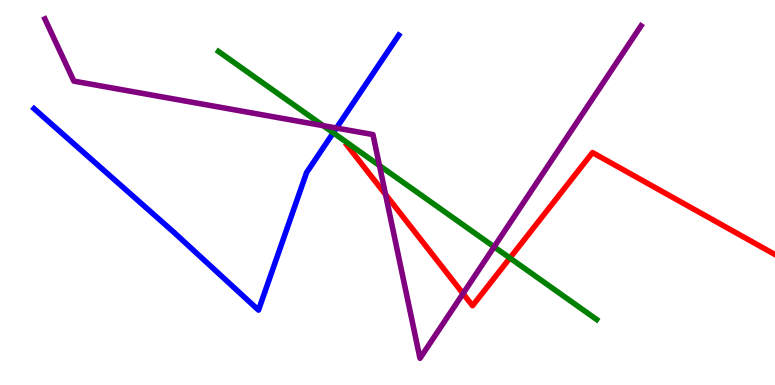[{'lines': ['blue', 'red'], 'intersections': []}, {'lines': ['green', 'red'], 'intersections': [{'x': 6.58, 'y': 3.3}]}, {'lines': ['purple', 'red'], 'intersections': [{'x': 4.97, 'y': 4.95}, {'x': 5.97, 'y': 2.37}]}, {'lines': ['blue', 'green'], 'intersections': [{'x': 4.3, 'y': 6.55}]}, {'lines': ['blue', 'purple'], 'intersections': [{'x': 4.34, 'y': 6.67}]}, {'lines': ['green', 'purple'], 'intersections': [{'x': 4.17, 'y': 6.74}, {'x': 4.9, 'y': 5.7}, {'x': 6.38, 'y': 3.59}]}]